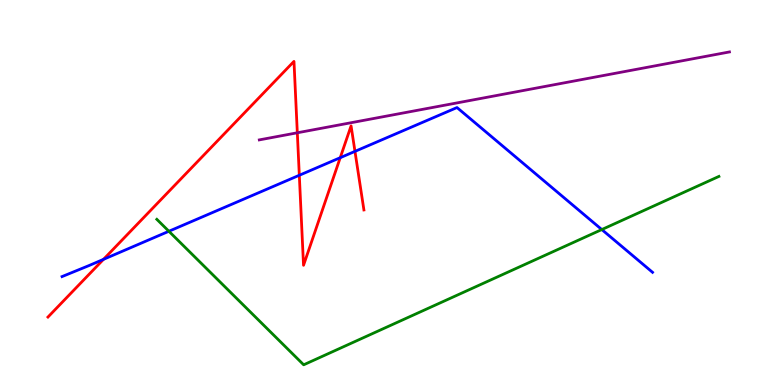[{'lines': ['blue', 'red'], 'intersections': [{'x': 1.34, 'y': 3.26}, {'x': 3.86, 'y': 5.45}, {'x': 4.39, 'y': 5.9}, {'x': 4.58, 'y': 6.07}]}, {'lines': ['green', 'red'], 'intersections': []}, {'lines': ['purple', 'red'], 'intersections': [{'x': 3.84, 'y': 6.55}]}, {'lines': ['blue', 'green'], 'intersections': [{'x': 2.18, 'y': 3.99}, {'x': 7.77, 'y': 4.04}]}, {'lines': ['blue', 'purple'], 'intersections': []}, {'lines': ['green', 'purple'], 'intersections': []}]